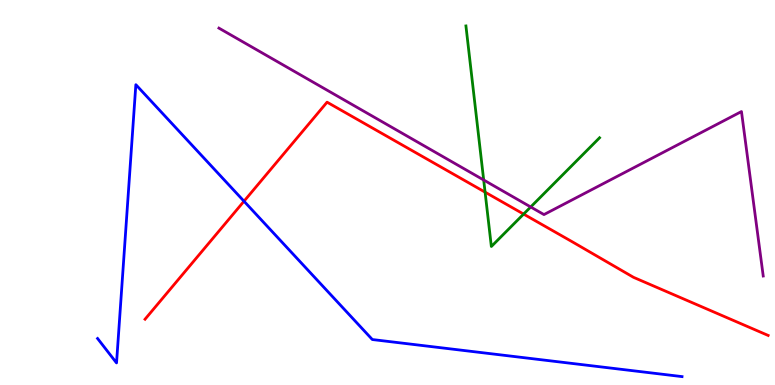[{'lines': ['blue', 'red'], 'intersections': [{'x': 3.15, 'y': 4.77}]}, {'lines': ['green', 'red'], 'intersections': [{'x': 6.26, 'y': 5.01}, {'x': 6.76, 'y': 4.44}]}, {'lines': ['purple', 'red'], 'intersections': []}, {'lines': ['blue', 'green'], 'intersections': []}, {'lines': ['blue', 'purple'], 'intersections': []}, {'lines': ['green', 'purple'], 'intersections': [{'x': 6.24, 'y': 5.32}, {'x': 6.85, 'y': 4.62}]}]